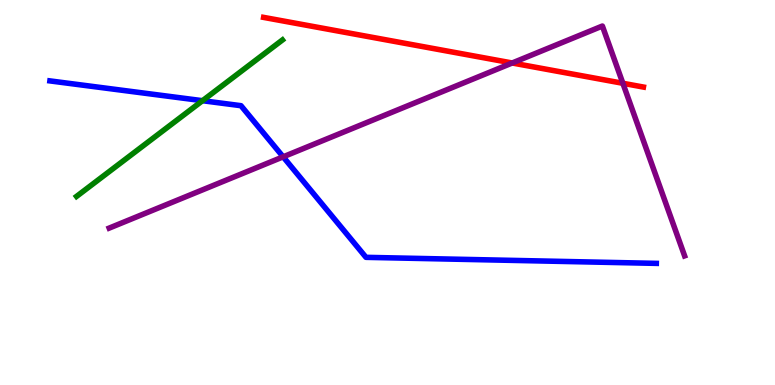[{'lines': ['blue', 'red'], 'intersections': []}, {'lines': ['green', 'red'], 'intersections': []}, {'lines': ['purple', 'red'], 'intersections': [{'x': 6.61, 'y': 8.36}, {'x': 8.04, 'y': 7.84}]}, {'lines': ['blue', 'green'], 'intersections': [{'x': 2.61, 'y': 7.38}]}, {'lines': ['blue', 'purple'], 'intersections': [{'x': 3.65, 'y': 5.93}]}, {'lines': ['green', 'purple'], 'intersections': []}]